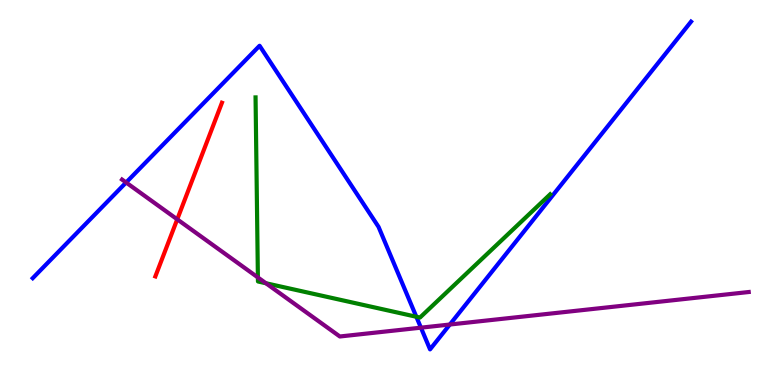[{'lines': ['blue', 'red'], 'intersections': []}, {'lines': ['green', 'red'], 'intersections': []}, {'lines': ['purple', 'red'], 'intersections': [{'x': 2.29, 'y': 4.3}]}, {'lines': ['blue', 'green'], 'intersections': [{'x': 5.37, 'y': 1.77}]}, {'lines': ['blue', 'purple'], 'intersections': [{'x': 1.63, 'y': 5.26}, {'x': 5.43, 'y': 1.49}, {'x': 5.8, 'y': 1.57}]}, {'lines': ['green', 'purple'], 'intersections': [{'x': 3.33, 'y': 2.79}, {'x': 3.43, 'y': 2.64}]}]